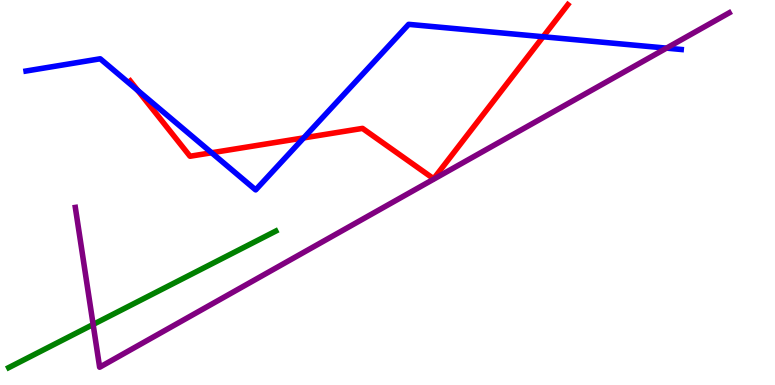[{'lines': ['blue', 'red'], 'intersections': [{'x': 1.78, 'y': 7.65}, {'x': 2.73, 'y': 6.03}, {'x': 3.92, 'y': 6.42}, {'x': 7.01, 'y': 9.05}]}, {'lines': ['green', 'red'], 'intersections': []}, {'lines': ['purple', 'red'], 'intersections': []}, {'lines': ['blue', 'green'], 'intersections': []}, {'lines': ['blue', 'purple'], 'intersections': [{'x': 8.6, 'y': 8.75}]}, {'lines': ['green', 'purple'], 'intersections': [{'x': 1.2, 'y': 1.57}]}]